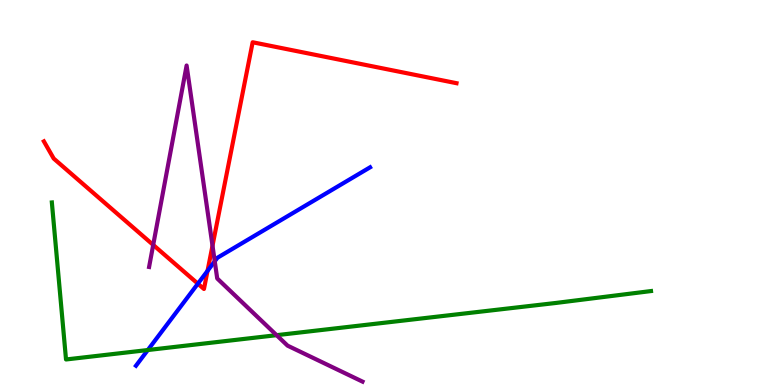[{'lines': ['blue', 'red'], 'intersections': [{'x': 2.55, 'y': 2.63}, {'x': 2.68, 'y': 2.96}]}, {'lines': ['green', 'red'], 'intersections': []}, {'lines': ['purple', 'red'], 'intersections': [{'x': 1.98, 'y': 3.64}, {'x': 2.74, 'y': 3.62}]}, {'lines': ['blue', 'green'], 'intersections': [{'x': 1.91, 'y': 0.908}]}, {'lines': ['blue', 'purple'], 'intersections': [{'x': 2.77, 'y': 3.21}]}, {'lines': ['green', 'purple'], 'intersections': [{'x': 3.57, 'y': 1.29}]}]